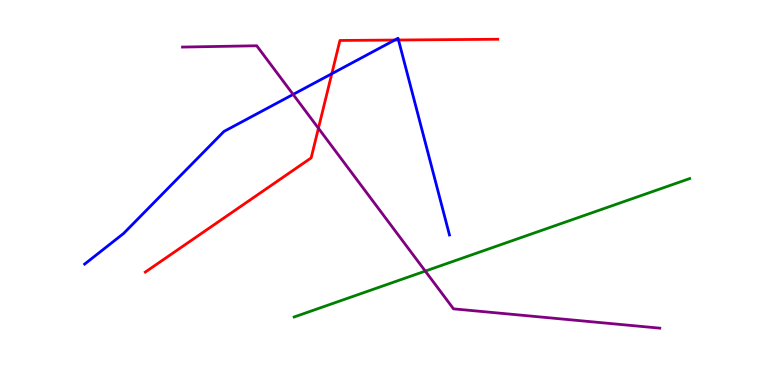[{'lines': ['blue', 'red'], 'intersections': [{'x': 4.28, 'y': 8.08}, {'x': 5.09, 'y': 8.96}, {'x': 5.14, 'y': 8.96}]}, {'lines': ['green', 'red'], 'intersections': []}, {'lines': ['purple', 'red'], 'intersections': [{'x': 4.11, 'y': 6.67}]}, {'lines': ['blue', 'green'], 'intersections': []}, {'lines': ['blue', 'purple'], 'intersections': [{'x': 3.78, 'y': 7.55}]}, {'lines': ['green', 'purple'], 'intersections': [{'x': 5.49, 'y': 2.96}]}]